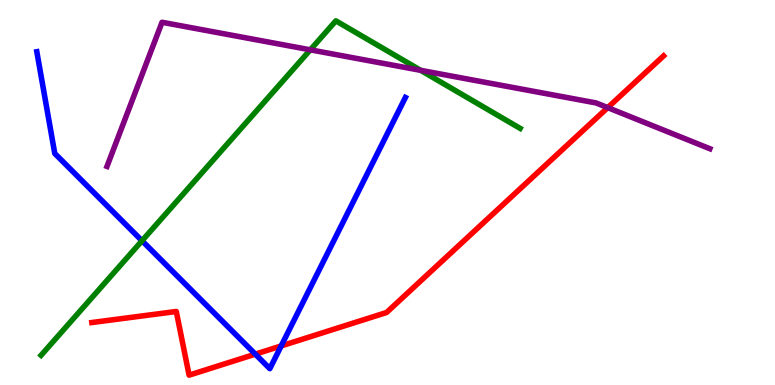[{'lines': ['blue', 'red'], 'intersections': [{'x': 3.29, 'y': 0.801}, {'x': 3.63, 'y': 1.01}]}, {'lines': ['green', 'red'], 'intersections': []}, {'lines': ['purple', 'red'], 'intersections': [{'x': 7.84, 'y': 7.2}]}, {'lines': ['blue', 'green'], 'intersections': [{'x': 1.83, 'y': 3.75}]}, {'lines': ['blue', 'purple'], 'intersections': []}, {'lines': ['green', 'purple'], 'intersections': [{'x': 4.0, 'y': 8.71}, {'x': 5.43, 'y': 8.17}]}]